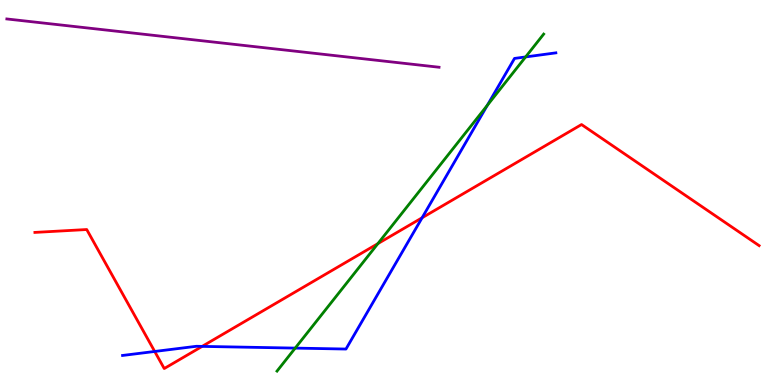[{'lines': ['blue', 'red'], 'intersections': [{'x': 2.0, 'y': 0.871}, {'x': 2.61, 'y': 1.0}, {'x': 5.45, 'y': 4.34}]}, {'lines': ['green', 'red'], 'intersections': [{'x': 4.88, 'y': 3.67}]}, {'lines': ['purple', 'red'], 'intersections': []}, {'lines': ['blue', 'green'], 'intersections': [{'x': 3.81, 'y': 0.958}, {'x': 6.29, 'y': 7.26}, {'x': 6.78, 'y': 8.52}]}, {'lines': ['blue', 'purple'], 'intersections': []}, {'lines': ['green', 'purple'], 'intersections': []}]